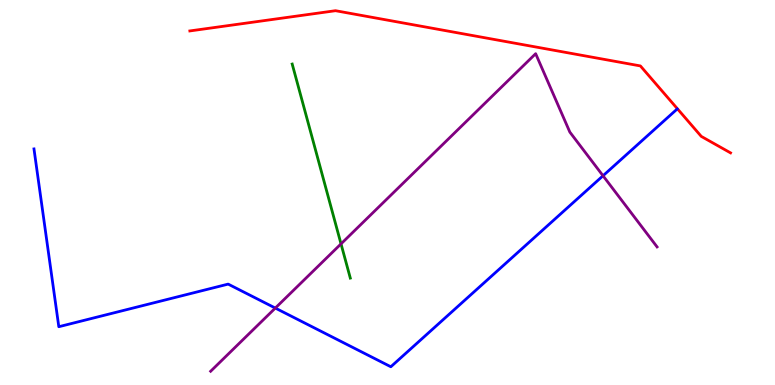[{'lines': ['blue', 'red'], 'intersections': []}, {'lines': ['green', 'red'], 'intersections': []}, {'lines': ['purple', 'red'], 'intersections': []}, {'lines': ['blue', 'green'], 'intersections': []}, {'lines': ['blue', 'purple'], 'intersections': [{'x': 3.55, 'y': 2.0}, {'x': 7.78, 'y': 5.43}]}, {'lines': ['green', 'purple'], 'intersections': [{'x': 4.4, 'y': 3.67}]}]